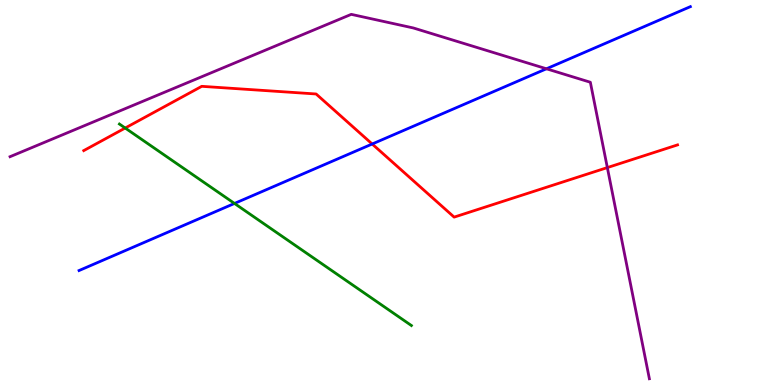[{'lines': ['blue', 'red'], 'intersections': [{'x': 4.8, 'y': 6.26}]}, {'lines': ['green', 'red'], 'intersections': [{'x': 1.62, 'y': 6.67}]}, {'lines': ['purple', 'red'], 'intersections': [{'x': 7.84, 'y': 5.65}]}, {'lines': ['blue', 'green'], 'intersections': [{'x': 3.03, 'y': 4.72}]}, {'lines': ['blue', 'purple'], 'intersections': [{'x': 7.05, 'y': 8.21}]}, {'lines': ['green', 'purple'], 'intersections': []}]